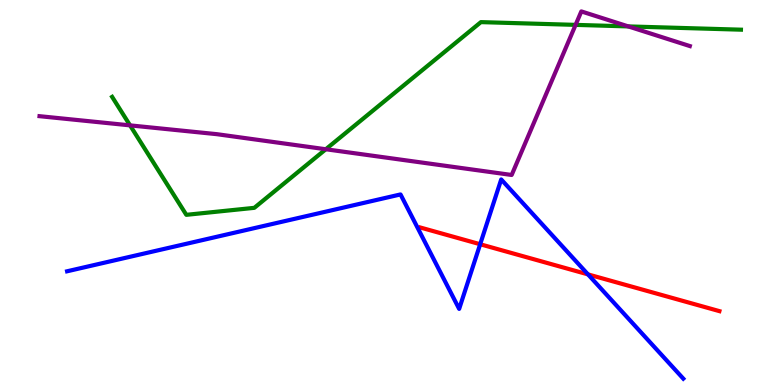[{'lines': ['blue', 'red'], 'intersections': [{'x': 6.2, 'y': 3.66}, {'x': 7.59, 'y': 2.87}]}, {'lines': ['green', 'red'], 'intersections': []}, {'lines': ['purple', 'red'], 'intersections': []}, {'lines': ['blue', 'green'], 'intersections': []}, {'lines': ['blue', 'purple'], 'intersections': []}, {'lines': ['green', 'purple'], 'intersections': [{'x': 1.68, 'y': 6.74}, {'x': 4.2, 'y': 6.12}, {'x': 7.43, 'y': 9.35}, {'x': 8.11, 'y': 9.31}]}]